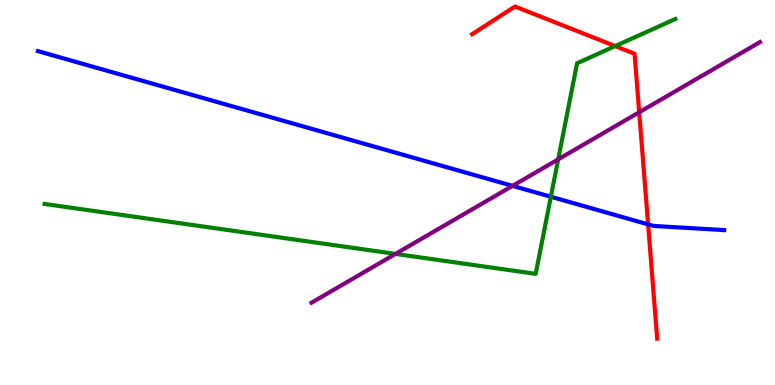[{'lines': ['blue', 'red'], 'intersections': [{'x': 8.36, 'y': 4.17}]}, {'lines': ['green', 'red'], 'intersections': [{'x': 7.94, 'y': 8.8}]}, {'lines': ['purple', 'red'], 'intersections': [{'x': 8.25, 'y': 7.08}]}, {'lines': ['blue', 'green'], 'intersections': [{'x': 7.11, 'y': 4.89}]}, {'lines': ['blue', 'purple'], 'intersections': [{'x': 6.61, 'y': 5.17}]}, {'lines': ['green', 'purple'], 'intersections': [{'x': 5.1, 'y': 3.41}, {'x': 7.2, 'y': 5.86}]}]